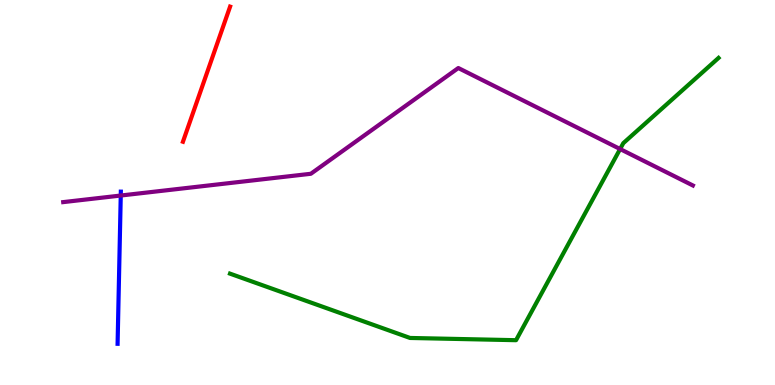[{'lines': ['blue', 'red'], 'intersections': []}, {'lines': ['green', 'red'], 'intersections': []}, {'lines': ['purple', 'red'], 'intersections': []}, {'lines': ['blue', 'green'], 'intersections': []}, {'lines': ['blue', 'purple'], 'intersections': [{'x': 1.56, 'y': 4.92}]}, {'lines': ['green', 'purple'], 'intersections': [{'x': 8.0, 'y': 6.13}]}]